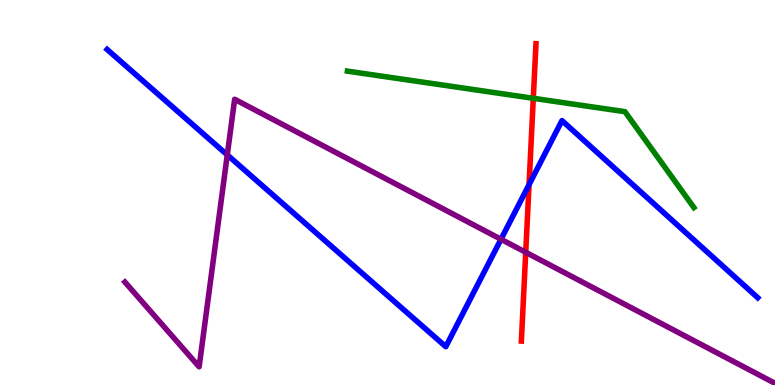[{'lines': ['blue', 'red'], 'intersections': [{'x': 6.83, 'y': 5.2}]}, {'lines': ['green', 'red'], 'intersections': [{'x': 6.88, 'y': 7.45}]}, {'lines': ['purple', 'red'], 'intersections': [{'x': 6.78, 'y': 3.45}]}, {'lines': ['blue', 'green'], 'intersections': []}, {'lines': ['blue', 'purple'], 'intersections': [{'x': 2.93, 'y': 5.98}, {'x': 6.46, 'y': 3.79}]}, {'lines': ['green', 'purple'], 'intersections': []}]